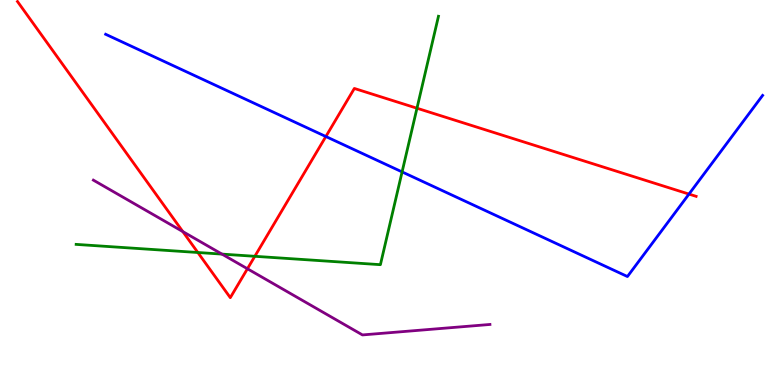[{'lines': ['blue', 'red'], 'intersections': [{'x': 4.2, 'y': 6.45}, {'x': 8.89, 'y': 4.96}]}, {'lines': ['green', 'red'], 'intersections': [{'x': 2.55, 'y': 3.44}, {'x': 3.29, 'y': 3.34}, {'x': 5.38, 'y': 7.19}]}, {'lines': ['purple', 'red'], 'intersections': [{'x': 2.36, 'y': 3.98}, {'x': 3.19, 'y': 3.02}]}, {'lines': ['blue', 'green'], 'intersections': [{'x': 5.19, 'y': 5.53}]}, {'lines': ['blue', 'purple'], 'intersections': []}, {'lines': ['green', 'purple'], 'intersections': [{'x': 2.86, 'y': 3.4}]}]